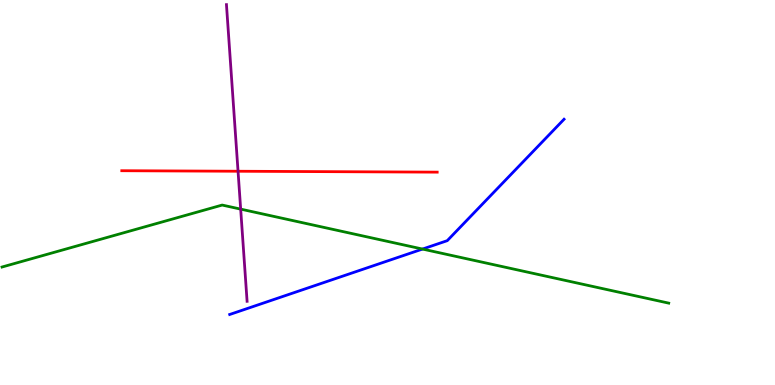[{'lines': ['blue', 'red'], 'intersections': []}, {'lines': ['green', 'red'], 'intersections': []}, {'lines': ['purple', 'red'], 'intersections': [{'x': 3.07, 'y': 5.55}]}, {'lines': ['blue', 'green'], 'intersections': [{'x': 5.45, 'y': 3.53}]}, {'lines': ['blue', 'purple'], 'intersections': []}, {'lines': ['green', 'purple'], 'intersections': [{'x': 3.11, 'y': 4.57}]}]